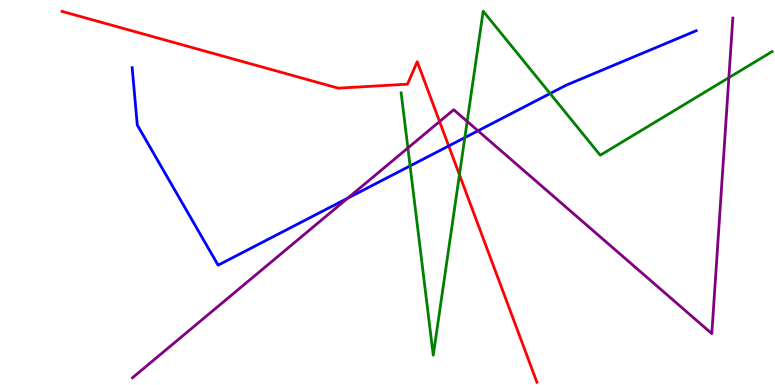[{'lines': ['blue', 'red'], 'intersections': [{'x': 5.79, 'y': 6.21}]}, {'lines': ['green', 'red'], 'intersections': [{'x': 5.93, 'y': 5.46}]}, {'lines': ['purple', 'red'], 'intersections': [{'x': 5.67, 'y': 6.84}]}, {'lines': ['blue', 'green'], 'intersections': [{'x': 5.29, 'y': 5.69}, {'x': 6.0, 'y': 6.43}, {'x': 7.1, 'y': 7.57}]}, {'lines': ['blue', 'purple'], 'intersections': [{'x': 4.49, 'y': 4.85}, {'x': 6.17, 'y': 6.6}]}, {'lines': ['green', 'purple'], 'intersections': [{'x': 5.26, 'y': 6.16}, {'x': 6.03, 'y': 6.85}, {'x': 9.4, 'y': 7.98}]}]